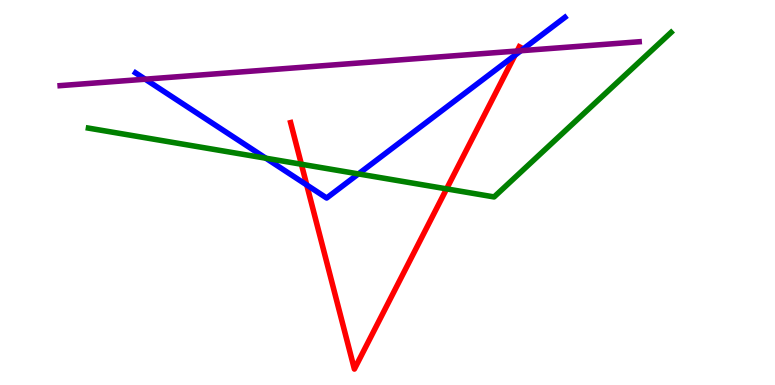[{'lines': ['blue', 'red'], 'intersections': [{'x': 3.96, 'y': 5.2}, {'x': 6.64, 'y': 8.57}]}, {'lines': ['green', 'red'], 'intersections': [{'x': 3.89, 'y': 5.73}, {'x': 5.76, 'y': 5.09}]}, {'lines': ['purple', 'red'], 'intersections': [{'x': 6.67, 'y': 8.68}]}, {'lines': ['blue', 'green'], 'intersections': [{'x': 3.43, 'y': 5.89}, {'x': 4.62, 'y': 5.48}]}, {'lines': ['blue', 'purple'], 'intersections': [{'x': 1.87, 'y': 7.94}, {'x': 6.72, 'y': 8.68}]}, {'lines': ['green', 'purple'], 'intersections': []}]